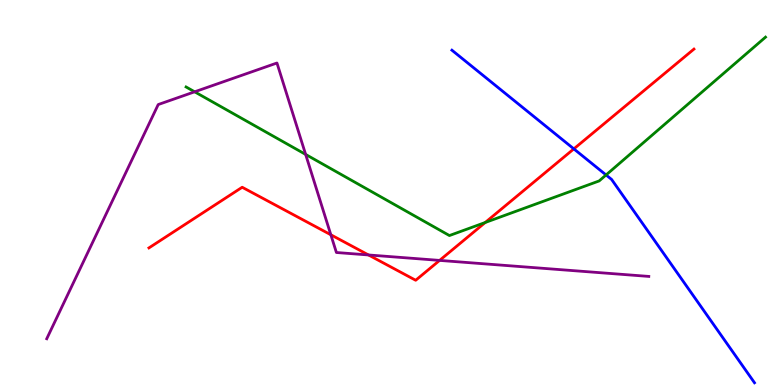[{'lines': ['blue', 'red'], 'intersections': [{'x': 7.4, 'y': 6.13}]}, {'lines': ['green', 'red'], 'intersections': [{'x': 6.26, 'y': 4.22}]}, {'lines': ['purple', 'red'], 'intersections': [{'x': 4.27, 'y': 3.9}, {'x': 4.75, 'y': 3.38}, {'x': 5.67, 'y': 3.24}]}, {'lines': ['blue', 'green'], 'intersections': [{'x': 7.82, 'y': 5.46}]}, {'lines': ['blue', 'purple'], 'intersections': []}, {'lines': ['green', 'purple'], 'intersections': [{'x': 2.51, 'y': 7.62}, {'x': 3.94, 'y': 5.99}]}]